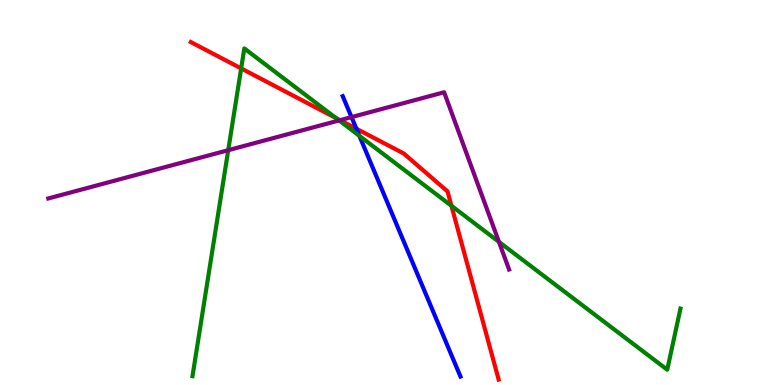[{'lines': ['blue', 'red'], 'intersections': [{'x': 4.6, 'y': 6.66}]}, {'lines': ['green', 'red'], 'intersections': [{'x': 3.11, 'y': 8.22}, {'x': 4.33, 'y': 6.94}, {'x': 5.82, 'y': 4.66}]}, {'lines': ['purple', 'red'], 'intersections': [{'x': 4.39, 'y': 6.88}]}, {'lines': ['blue', 'green'], 'intersections': [{'x': 4.64, 'y': 6.47}]}, {'lines': ['blue', 'purple'], 'intersections': [{'x': 4.54, 'y': 6.96}]}, {'lines': ['green', 'purple'], 'intersections': [{'x': 2.94, 'y': 6.1}, {'x': 4.38, 'y': 6.87}, {'x': 6.44, 'y': 3.72}]}]